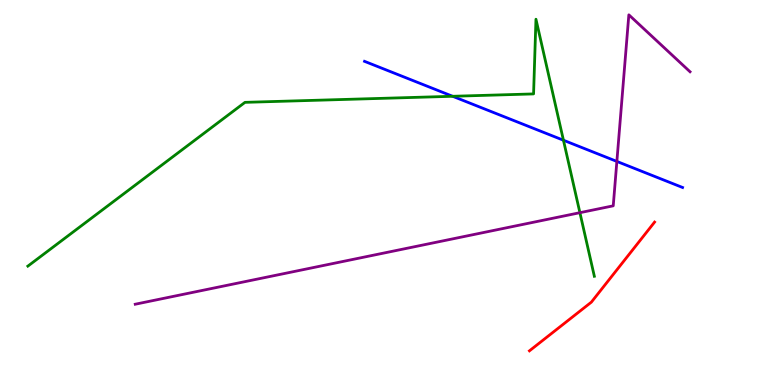[{'lines': ['blue', 'red'], 'intersections': []}, {'lines': ['green', 'red'], 'intersections': []}, {'lines': ['purple', 'red'], 'intersections': []}, {'lines': ['blue', 'green'], 'intersections': [{'x': 5.84, 'y': 7.5}, {'x': 7.27, 'y': 6.36}]}, {'lines': ['blue', 'purple'], 'intersections': [{'x': 7.96, 'y': 5.81}]}, {'lines': ['green', 'purple'], 'intersections': [{'x': 7.48, 'y': 4.48}]}]